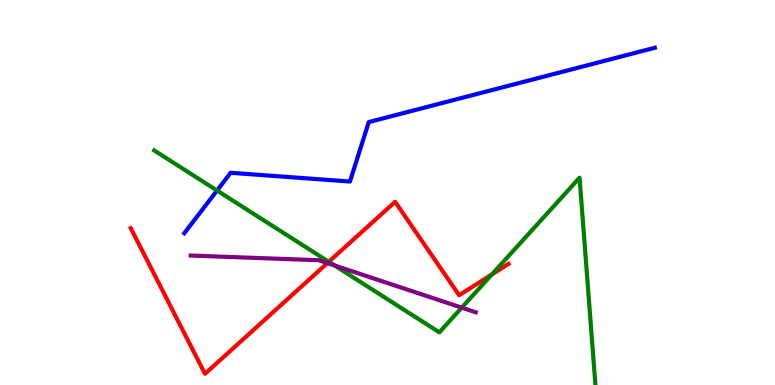[{'lines': ['blue', 'red'], 'intersections': []}, {'lines': ['green', 'red'], 'intersections': [{'x': 4.24, 'y': 3.2}, {'x': 6.35, 'y': 2.87}]}, {'lines': ['purple', 'red'], 'intersections': [{'x': 4.22, 'y': 3.17}]}, {'lines': ['blue', 'green'], 'intersections': [{'x': 2.8, 'y': 5.05}]}, {'lines': ['blue', 'purple'], 'intersections': []}, {'lines': ['green', 'purple'], 'intersections': [{'x': 4.32, 'y': 3.11}, {'x': 5.96, 'y': 2.01}]}]